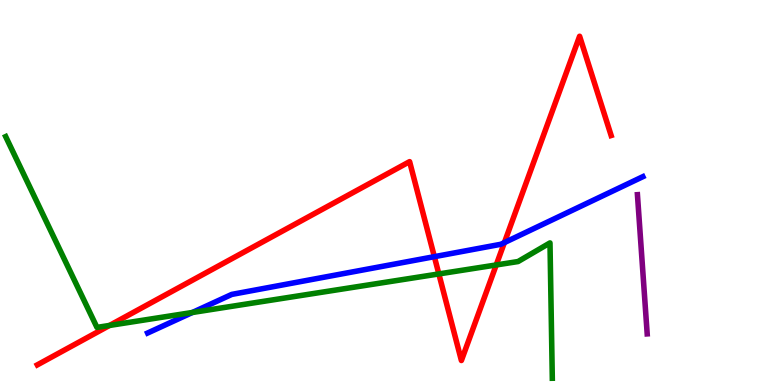[{'lines': ['blue', 'red'], 'intersections': [{'x': 5.6, 'y': 3.33}, {'x': 6.51, 'y': 3.7}]}, {'lines': ['green', 'red'], 'intersections': [{'x': 1.41, 'y': 1.55}, {'x': 5.66, 'y': 2.88}, {'x': 6.4, 'y': 3.12}]}, {'lines': ['purple', 'red'], 'intersections': []}, {'lines': ['blue', 'green'], 'intersections': [{'x': 2.48, 'y': 1.88}]}, {'lines': ['blue', 'purple'], 'intersections': []}, {'lines': ['green', 'purple'], 'intersections': []}]